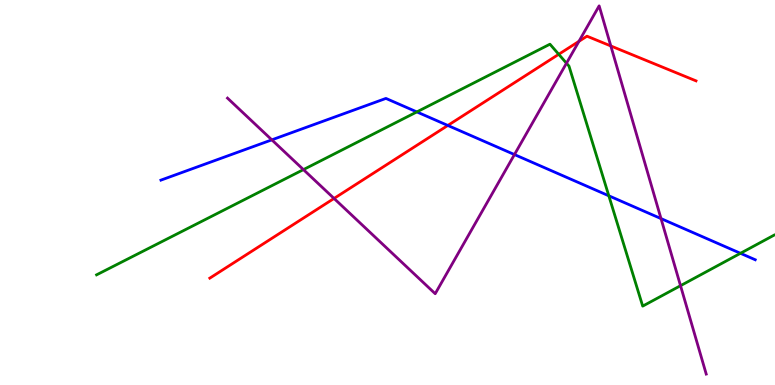[{'lines': ['blue', 'red'], 'intersections': [{'x': 5.78, 'y': 6.74}]}, {'lines': ['green', 'red'], 'intersections': [{'x': 7.21, 'y': 8.59}]}, {'lines': ['purple', 'red'], 'intersections': [{'x': 4.31, 'y': 4.85}, {'x': 7.47, 'y': 8.93}, {'x': 7.88, 'y': 8.81}]}, {'lines': ['blue', 'green'], 'intersections': [{'x': 5.38, 'y': 7.09}, {'x': 7.86, 'y': 4.91}, {'x': 9.55, 'y': 3.42}]}, {'lines': ['blue', 'purple'], 'intersections': [{'x': 3.51, 'y': 6.37}, {'x': 6.64, 'y': 5.99}, {'x': 8.53, 'y': 4.32}]}, {'lines': ['green', 'purple'], 'intersections': [{'x': 3.92, 'y': 5.59}, {'x': 7.31, 'y': 8.36}, {'x': 8.78, 'y': 2.58}]}]